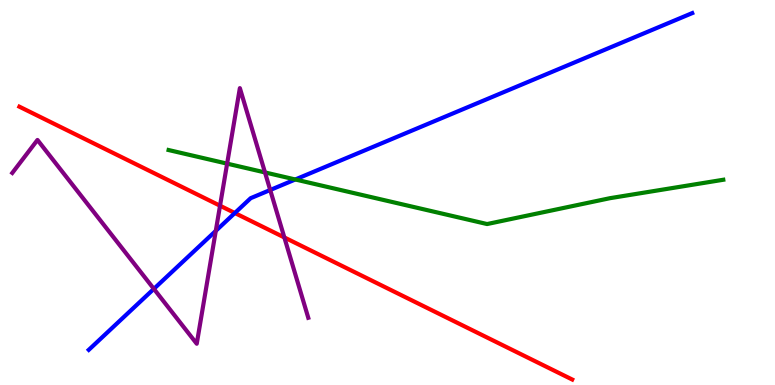[{'lines': ['blue', 'red'], 'intersections': [{'x': 3.03, 'y': 4.47}]}, {'lines': ['green', 'red'], 'intersections': []}, {'lines': ['purple', 'red'], 'intersections': [{'x': 2.84, 'y': 4.66}, {'x': 3.67, 'y': 3.83}]}, {'lines': ['blue', 'green'], 'intersections': [{'x': 3.81, 'y': 5.34}]}, {'lines': ['blue', 'purple'], 'intersections': [{'x': 1.99, 'y': 2.5}, {'x': 2.78, 'y': 4.0}, {'x': 3.49, 'y': 5.07}]}, {'lines': ['green', 'purple'], 'intersections': [{'x': 2.93, 'y': 5.75}, {'x': 3.42, 'y': 5.52}]}]